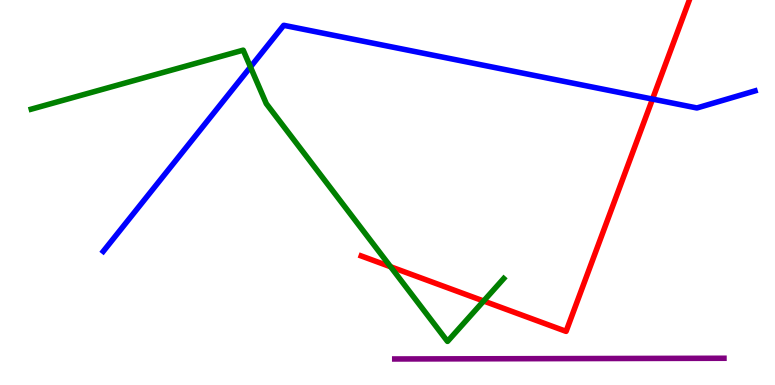[{'lines': ['blue', 'red'], 'intersections': [{'x': 8.42, 'y': 7.43}]}, {'lines': ['green', 'red'], 'intersections': [{'x': 5.04, 'y': 3.07}, {'x': 6.24, 'y': 2.18}]}, {'lines': ['purple', 'red'], 'intersections': []}, {'lines': ['blue', 'green'], 'intersections': [{'x': 3.23, 'y': 8.26}]}, {'lines': ['blue', 'purple'], 'intersections': []}, {'lines': ['green', 'purple'], 'intersections': []}]